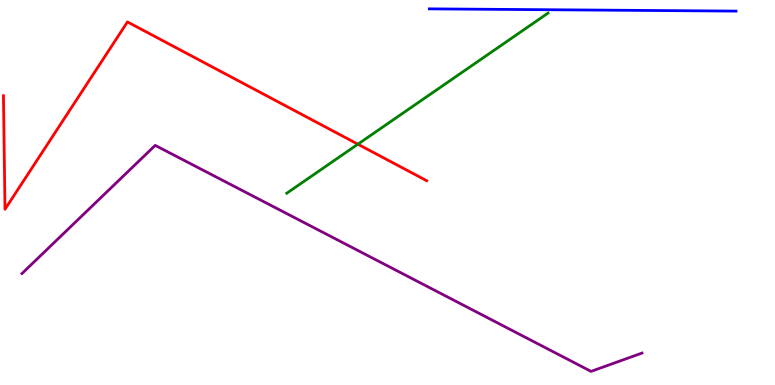[{'lines': ['blue', 'red'], 'intersections': []}, {'lines': ['green', 'red'], 'intersections': [{'x': 4.62, 'y': 6.25}]}, {'lines': ['purple', 'red'], 'intersections': []}, {'lines': ['blue', 'green'], 'intersections': []}, {'lines': ['blue', 'purple'], 'intersections': []}, {'lines': ['green', 'purple'], 'intersections': []}]